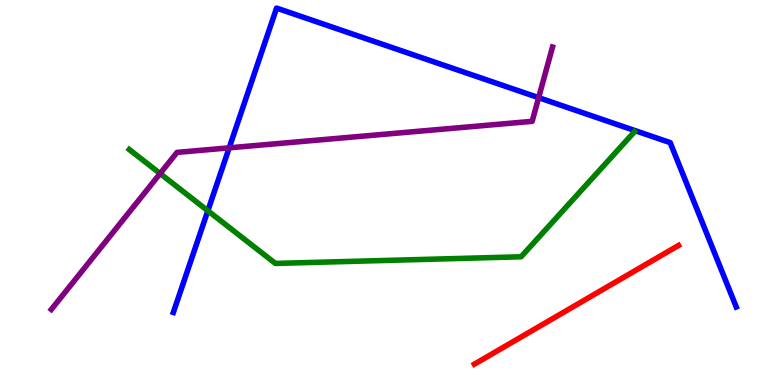[{'lines': ['blue', 'red'], 'intersections': []}, {'lines': ['green', 'red'], 'intersections': []}, {'lines': ['purple', 'red'], 'intersections': []}, {'lines': ['blue', 'green'], 'intersections': [{'x': 2.68, 'y': 4.53}]}, {'lines': ['blue', 'purple'], 'intersections': [{'x': 2.96, 'y': 6.16}, {'x': 6.95, 'y': 7.46}]}, {'lines': ['green', 'purple'], 'intersections': [{'x': 2.07, 'y': 5.49}]}]